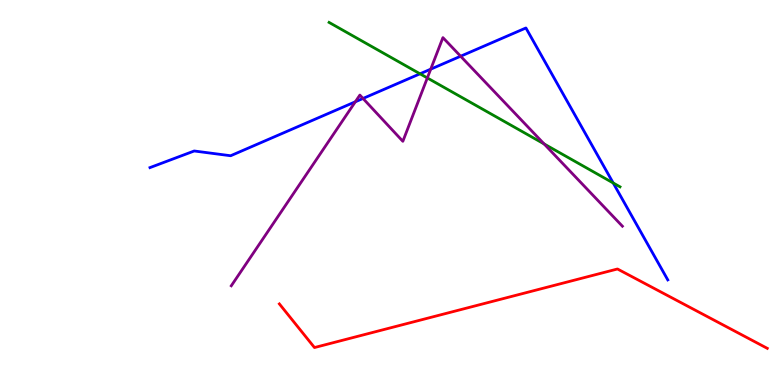[{'lines': ['blue', 'red'], 'intersections': []}, {'lines': ['green', 'red'], 'intersections': []}, {'lines': ['purple', 'red'], 'intersections': []}, {'lines': ['blue', 'green'], 'intersections': [{'x': 5.42, 'y': 8.08}, {'x': 7.91, 'y': 5.25}]}, {'lines': ['blue', 'purple'], 'intersections': [{'x': 4.59, 'y': 7.36}, {'x': 4.68, 'y': 7.44}, {'x': 5.56, 'y': 8.2}, {'x': 5.94, 'y': 8.54}]}, {'lines': ['green', 'purple'], 'intersections': [{'x': 5.51, 'y': 7.98}, {'x': 7.02, 'y': 6.26}]}]